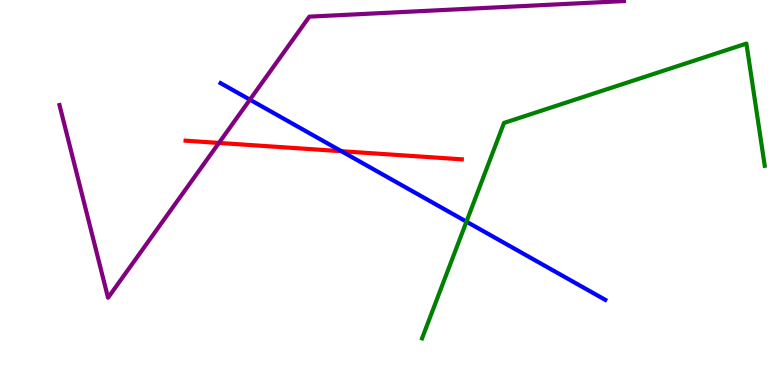[{'lines': ['blue', 'red'], 'intersections': [{'x': 4.41, 'y': 6.07}]}, {'lines': ['green', 'red'], 'intersections': []}, {'lines': ['purple', 'red'], 'intersections': [{'x': 2.82, 'y': 6.29}]}, {'lines': ['blue', 'green'], 'intersections': [{'x': 6.02, 'y': 4.24}]}, {'lines': ['blue', 'purple'], 'intersections': [{'x': 3.22, 'y': 7.41}]}, {'lines': ['green', 'purple'], 'intersections': []}]